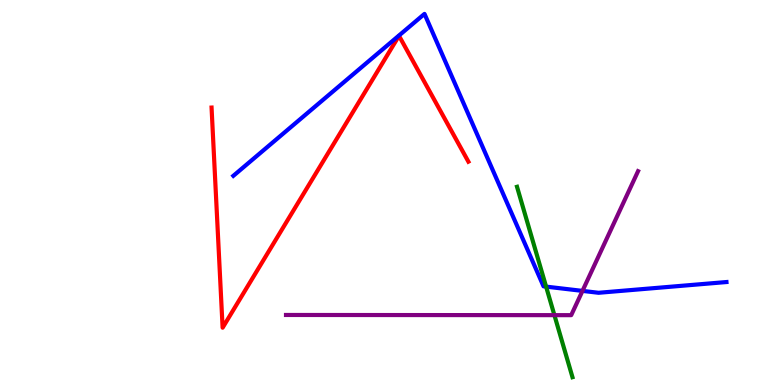[{'lines': ['blue', 'red'], 'intersections': []}, {'lines': ['green', 'red'], 'intersections': []}, {'lines': ['purple', 'red'], 'intersections': []}, {'lines': ['blue', 'green'], 'intersections': [{'x': 7.05, 'y': 2.56}]}, {'lines': ['blue', 'purple'], 'intersections': [{'x': 7.52, 'y': 2.44}]}, {'lines': ['green', 'purple'], 'intersections': [{'x': 7.15, 'y': 1.81}]}]